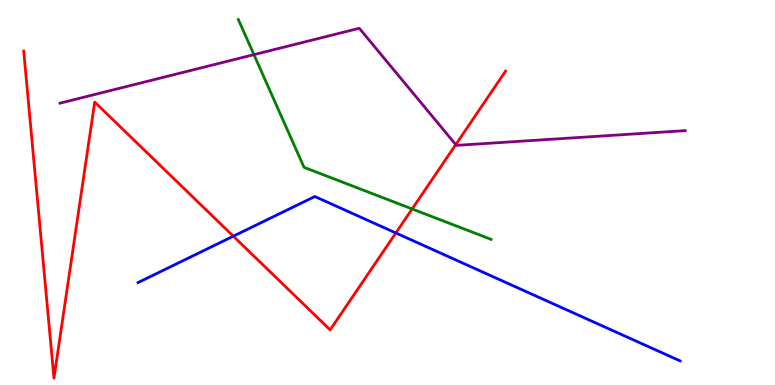[{'lines': ['blue', 'red'], 'intersections': [{'x': 3.01, 'y': 3.87}, {'x': 5.11, 'y': 3.95}]}, {'lines': ['green', 'red'], 'intersections': [{'x': 5.32, 'y': 4.57}]}, {'lines': ['purple', 'red'], 'intersections': [{'x': 5.88, 'y': 6.24}]}, {'lines': ['blue', 'green'], 'intersections': []}, {'lines': ['blue', 'purple'], 'intersections': []}, {'lines': ['green', 'purple'], 'intersections': [{'x': 3.28, 'y': 8.58}]}]